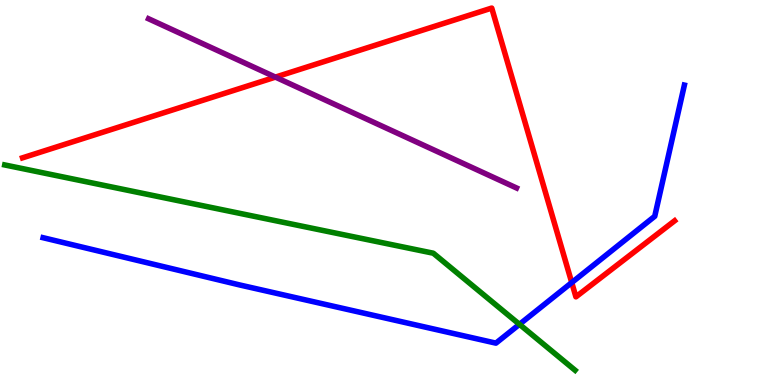[{'lines': ['blue', 'red'], 'intersections': [{'x': 7.38, 'y': 2.66}]}, {'lines': ['green', 'red'], 'intersections': []}, {'lines': ['purple', 'red'], 'intersections': [{'x': 3.55, 'y': 8.0}]}, {'lines': ['blue', 'green'], 'intersections': [{'x': 6.7, 'y': 1.58}]}, {'lines': ['blue', 'purple'], 'intersections': []}, {'lines': ['green', 'purple'], 'intersections': []}]